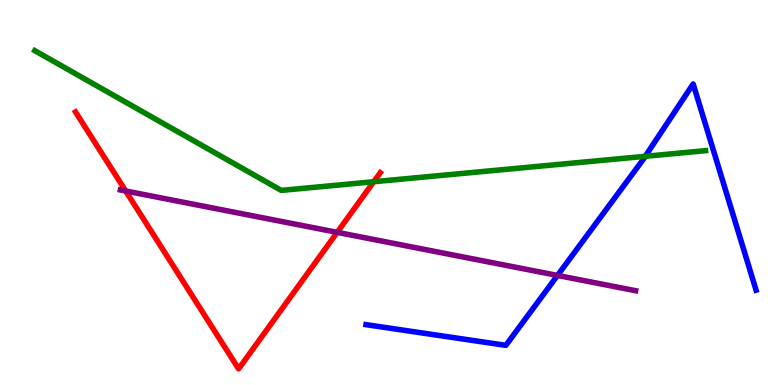[{'lines': ['blue', 'red'], 'intersections': []}, {'lines': ['green', 'red'], 'intersections': [{'x': 4.82, 'y': 5.28}]}, {'lines': ['purple', 'red'], 'intersections': [{'x': 1.62, 'y': 5.04}, {'x': 4.35, 'y': 3.96}]}, {'lines': ['blue', 'green'], 'intersections': [{'x': 8.33, 'y': 5.94}]}, {'lines': ['blue', 'purple'], 'intersections': [{'x': 7.19, 'y': 2.85}]}, {'lines': ['green', 'purple'], 'intersections': []}]